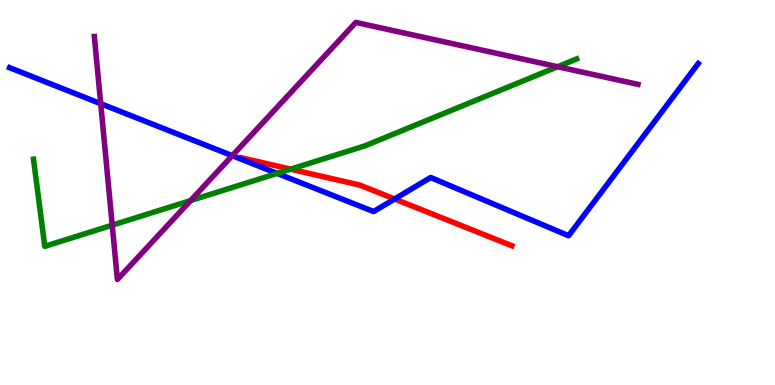[{'lines': ['blue', 'red'], 'intersections': [{'x': 5.09, 'y': 4.83}]}, {'lines': ['green', 'red'], 'intersections': [{'x': 3.75, 'y': 5.61}]}, {'lines': ['purple', 'red'], 'intersections': []}, {'lines': ['blue', 'green'], 'intersections': [{'x': 3.58, 'y': 5.5}]}, {'lines': ['blue', 'purple'], 'intersections': [{'x': 1.3, 'y': 7.31}, {'x': 3.0, 'y': 5.96}]}, {'lines': ['green', 'purple'], 'intersections': [{'x': 1.45, 'y': 4.15}, {'x': 2.46, 'y': 4.79}, {'x': 7.2, 'y': 8.27}]}]